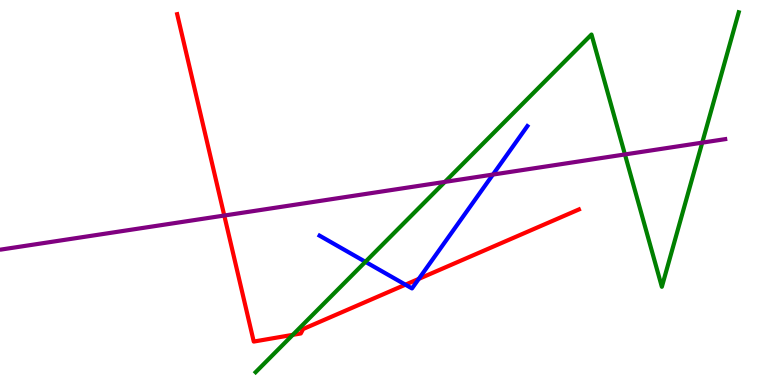[{'lines': ['blue', 'red'], 'intersections': [{'x': 5.23, 'y': 2.61}, {'x': 5.4, 'y': 2.76}]}, {'lines': ['green', 'red'], 'intersections': [{'x': 3.78, 'y': 1.3}]}, {'lines': ['purple', 'red'], 'intersections': [{'x': 2.89, 'y': 4.4}]}, {'lines': ['blue', 'green'], 'intersections': [{'x': 4.71, 'y': 3.2}]}, {'lines': ['blue', 'purple'], 'intersections': [{'x': 6.36, 'y': 5.47}]}, {'lines': ['green', 'purple'], 'intersections': [{'x': 5.74, 'y': 5.28}, {'x': 8.06, 'y': 5.99}, {'x': 9.06, 'y': 6.29}]}]